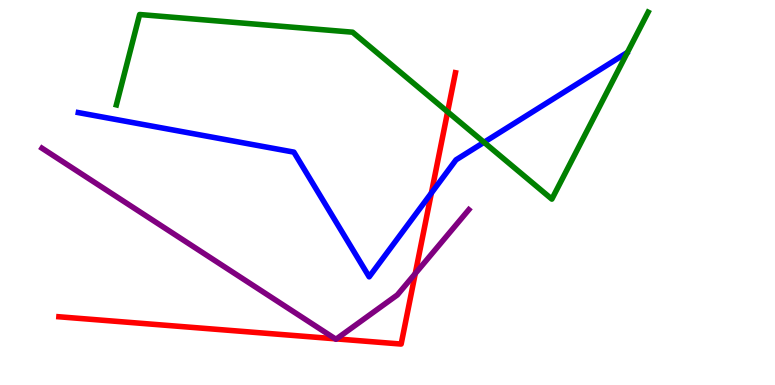[{'lines': ['blue', 'red'], 'intersections': [{'x': 5.57, 'y': 4.99}]}, {'lines': ['green', 'red'], 'intersections': [{'x': 5.78, 'y': 7.1}]}, {'lines': ['purple', 'red'], 'intersections': [{'x': 4.33, 'y': 1.2}, {'x': 4.34, 'y': 1.2}, {'x': 5.36, 'y': 2.89}]}, {'lines': ['blue', 'green'], 'intersections': [{'x': 6.25, 'y': 6.3}]}, {'lines': ['blue', 'purple'], 'intersections': []}, {'lines': ['green', 'purple'], 'intersections': []}]